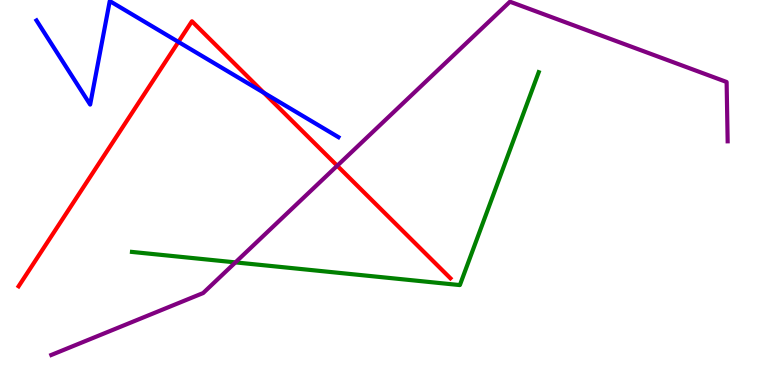[{'lines': ['blue', 'red'], 'intersections': [{'x': 2.3, 'y': 8.91}, {'x': 3.4, 'y': 7.59}]}, {'lines': ['green', 'red'], 'intersections': []}, {'lines': ['purple', 'red'], 'intersections': [{'x': 4.35, 'y': 5.7}]}, {'lines': ['blue', 'green'], 'intersections': []}, {'lines': ['blue', 'purple'], 'intersections': []}, {'lines': ['green', 'purple'], 'intersections': [{'x': 3.04, 'y': 3.18}]}]